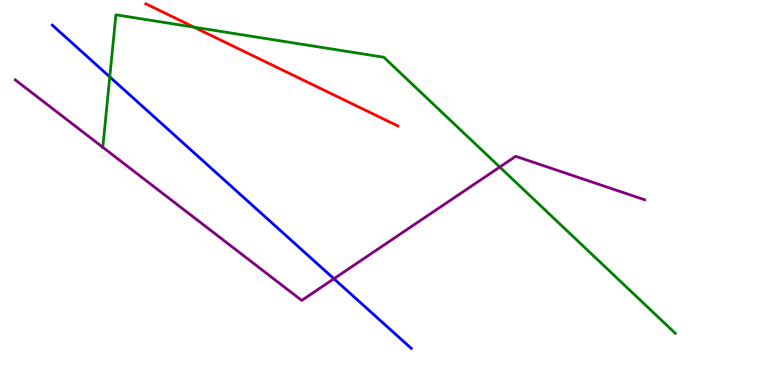[{'lines': ['blue', 'red'], 'intersections': []}, {'lines': ['green', 'red'], 'intersections': [{'x': 2.5, 'y': 9.29}]}, {'lines': ['purple', 'red'], 'intersections': []}, {'lines': ['blue', 'green'], 'intersections': [{'x': 1.42, 'y': 8.0}]}, {'lines': ['blue', 'purple'], 'intersections': [{'x': 4.31, 'y': 2.76}]}, {'lines': ['green', 'purple'], 'intersections': [{'x': 1.33, 'y': 6.17}, {'x': 6.45, 'y': 5.66}]}]